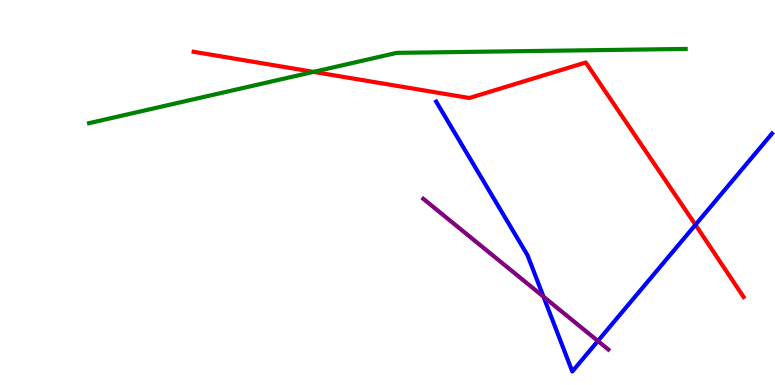[{'lines': ['blue', 'red'], 'intersections': [{'x': 8.97, 'y': 4.16}]}, {'lines': ['green', 'red'], 'intersections': [{'x': 4.05, 'y': 8.13}]}, {'lines': ['purple', 'red'], 'intersections': []}, {'lines': ['blue', 'green'], 'intersections': []}, {'lines': ['blue', 'purple'], 'intersections': [{'x': 7.01, 'y': 2.29}, {'x': 7.71, 'y': 1.14}]}, {'lines': ['green', 'purple'], 'intersections': []}]